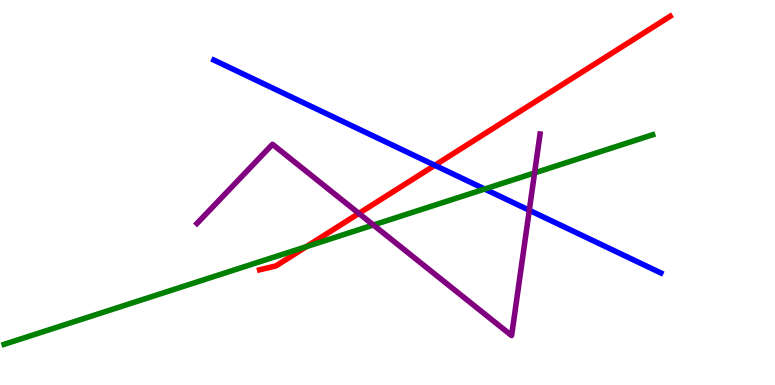[{'lines': ['blue', 'red'], 'intersections': [{'x': 5.61, 'y': 5.71}]}, {'lines': ['green', 'red'], 'intersections': [{'x': 3.95, 'y': 3.59}]}, {'lines': ['purple', 'red'], 'intersections': [{'x': 4.63, 'y': 4.46}]}, {'lines': ['blue', 'green'], 'intersections': [{'x': 6.25, 'y': 5.09}]}, {'lines': ['blue', 'purple'], 'intersections': [{'x': 6.83, 'y': 4.54}]}, {'lines': ['green', 'purple'], 'intersections': [{'x': 4.82, 'y': 4.16}, {'x': 6.9, 'y': 5.51}]}]